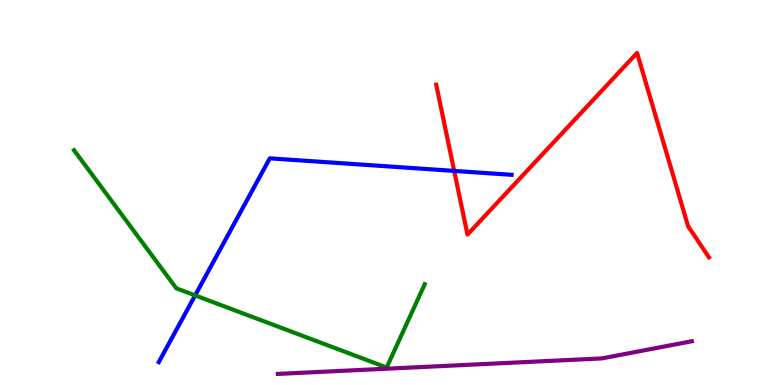[{'lines': ['blue', 'red'], 'intersections': [{'x': 5.86, 'y': 5.56}]}, {'lines': ['green', 'red'], 'intersections': []}, {'lines': ['purple', 'red'], 'intersections': []}, {'lines': ['blue', 'green'], 'intersections': [{'x': 2.52, 'y': 2.33}]}, {'lines': ['blue', 'purple'], 'intersections': []}, {'lines': ['green', 'purple'], 'intersections': []}]